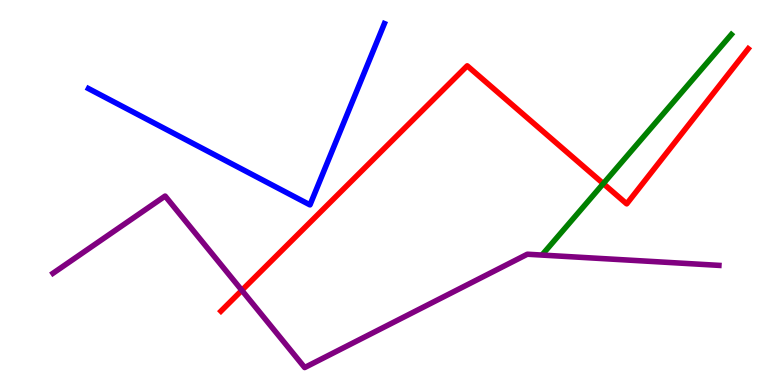[{'lines': ['blue', 'red'], 'intersections': []}, {'lines': ['green', 'red'], 'intersections': [{'x': 7.78, 'y': 5.23}]}, {'lines': ['purple', 'red'], 'intersections': [{'x': 3.12, 'y': 2.46}]}, {'lines': ['blue', 'green'], 'intersections': []}, {'lines': ['blue', 'purple'], 'intersections': []}, {'lines': ['green', 'purple'], 'intersections': []}]